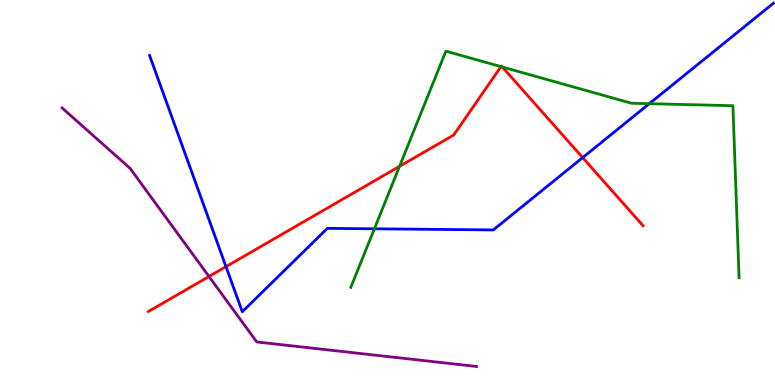[{'lines': ['blue', 'red'], 'intersections': [{'x': 2.92, 'y': 3.07}, {'x': 7.52, 'y': 5.91}]}, {'lines': ['green', 'red'], 'intersections': [{'x': 5.16, 'y': 5.68}, {'x': 6.46, 'y': 8.27}, {'x': 6.48, 'y': 8.26}]}, {'lines': ['purple', 'red'], 'intersections': [{'x': 2.7, 'y': 2.82}]}, {'lines': ['blue', 'green'], 'intersections': [{'x': 4.83, 'y': 4.06}, {'x': 8.38, 'y': 7.31}]}, {'lines': ['blue', 'purple'], 'intersections': []}, {'lines': ['green', 'purple'], 'intersections': []}]